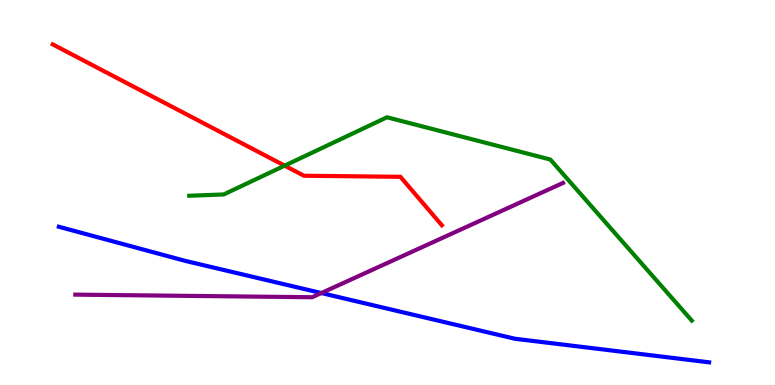[{'lines': ['blue', 'red'], 'intersections': []}, {'lines': ['green', 'red'], 'intersections': [{'x': 3.67, 'y': 5.7}]}, {'lines': ['purple', 'red'], 'intersections': []}, {'lines': ['blue', 'green'], 'intersections': []}, {'lines': ['blue', 'purple'], 'intersections': [{'x': 4.15, 'y': 2.39}]}, {'lines': ['green', 'purple'], 'intersections': []}]